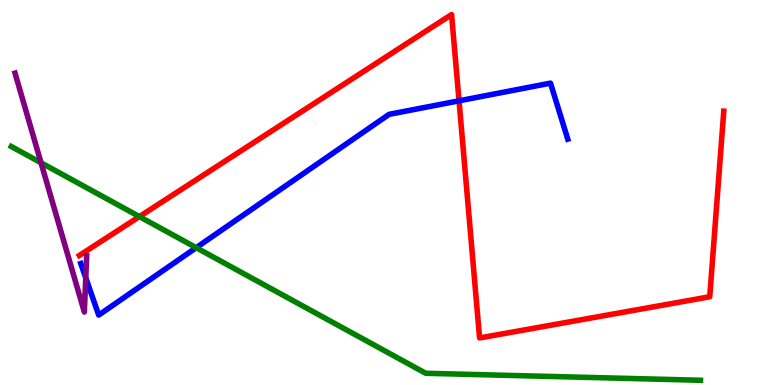[{'lines': ['blue', 'red'], 'intersections': [{'x': 5.92, 'y': 7.38}]}, {'lines': ['green', 'red'], 'intersections': [{'x': 1.8, 'y': 4.37}]}, {'lines': ['purple', 'red'], 'intersections': []}, {'lines': ['blue', 'green'], 'intersections': [{'x': 2.53, 'y': 3.57}]}, {'lines': ['blue', 'purple'], 'intersections': [{'x': 1.11, 'y': 2.78}]}, {'lines': ['green', 'purple'], 'intersections': [{'x': 0.529, 'y': 5.77}]}]